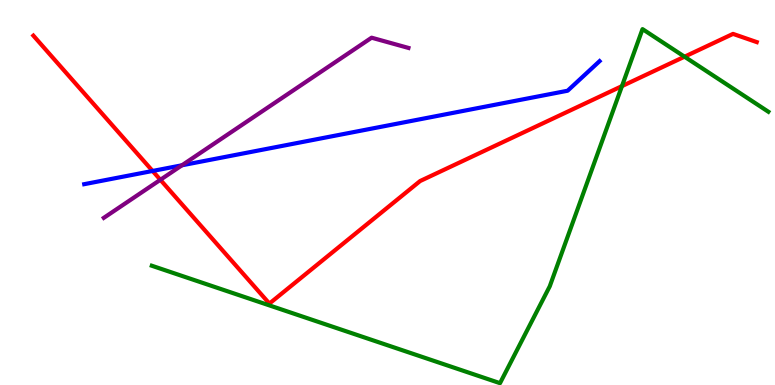[{'lines': ['blue', 'red'], 'intersections': [{'x': 1.97, 'y': 5.56}]}, {'lines': ['green', 'red'], 'intersections': [{'x': 8.03, 'y': 7.76}, {'x': 8.83, 'y': 8.53}]}, {'lines': ['purple', 'red'], 'intersections': [{'x': 2.07, 'y': 5.33}]}, {'lines': ['blue', 'green'], 'intersections': []}, {'lines': ['blue', 'purple'], 'intersections': [{'x': 2.35, 'y': 5.71}]}, {'lines': ['green', 'purple'], 'intersections': []}]